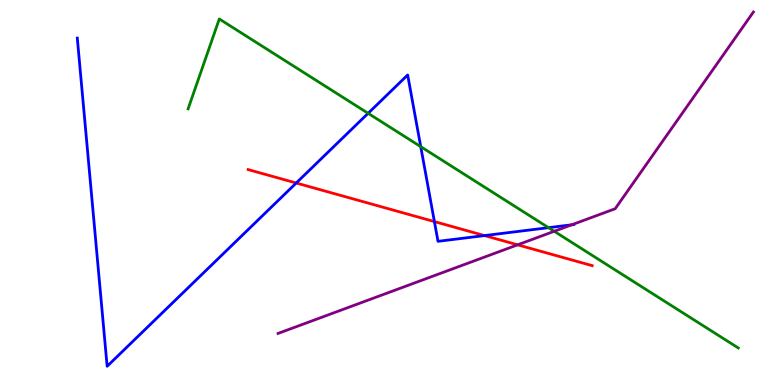[{'lines': ['blue', 'red'], 'intersections': [{'x': 3.82, 'y': 5.25}, {'x': 5.61, 'y': 4.24}, {'x': 6.25, 'y': 3.88}]}, {'lines': ['green', 'red'], 'intersections': []}, {'lines': ['purple', 'red'], 'intersections': [{'x': 6.68, 'y': 3.64}]}, {'lines': ['blue', 'green'], 'intersections': [{'x': 4.75, 'y': 7.06}, {'x': 5.43, 'y': 6.19}, {'x': 7.08, 'y': 4.09}]}, {'lines': ['blue', 'purple'], 'intersections': [{'x': 7.38, 'y': 4.16}]}, {'lines': ['green', 'purple'], 'intersections': [{'x': 7.15, 'y': 3.99}]}]